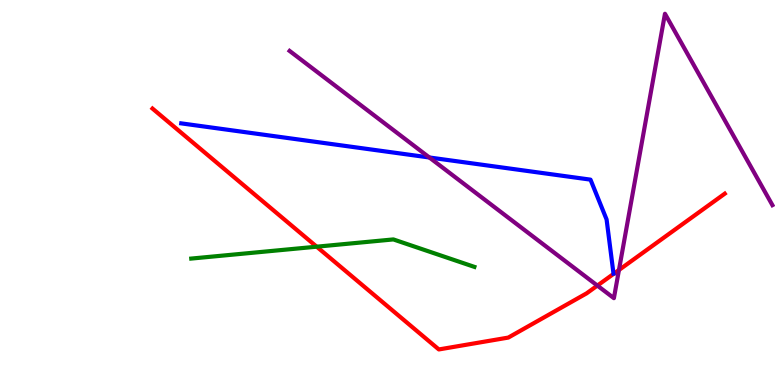[{'lines': ['blue', 'red'], 'intersections': []}, {'lines': ['green', 'red'], 'intersections': [{'x': 4.09, 'y': 3.59}]}, {'lines': ['purple', 'red'], 'intersections': [{'x': 7.71, 'y': 2.58}, {'x': 7.99, 'y': 2.99}]}, {'lines': ['blue', 'green'], 'intersections': []}, {'lines': ['blue', 'purple'], 'intersections': [{'x': 5.54, 'y': 5.91}]}, {'lines': ['green', 'purple'], 'intersections': []}]